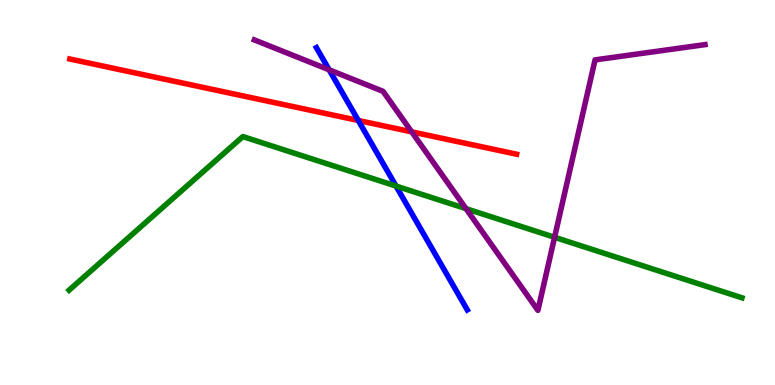[{'lines': ['blue', 'red'], 'intersections': [{'x': 4.62, 'y': 6.87}]}, {'lines': ['green', 'red'], 'intersections': []}, {'lines': ['purple', 'red'], 'intersections': [{'x': 5.31, 'y': 6.58}]}, {'lines': ['blue', 'green'], 'intersections': [{'x': 5.11, 'y': 5.17}]}, {'lines': ['blue', 'purple'], 'intersections': [{'x': 4.25, 'y': 8.19}]}, {'lines': ['green', 'purple'], 'intersections': [{'x': 6.01, 'y': 4.58}, {'x': 7.16, 'y': 3.84}]}]